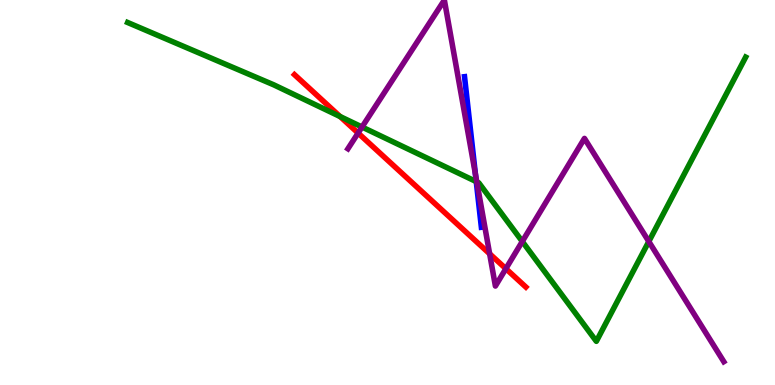[{'lines': ['blue', 'red'], 'intersections': []}, {'lines': ['green', 'red'], 'intersections': [{'x': 4.39, 'y': 6.97}]}, {'lines': ['purple', 'red'], 'intersections': [{'x': 4.62, 'y': 6.54}, {'x': 6.32, 'y': 3.41}, {'x': 6.53, 'y': 3.02}]}, {'lines': ['blue', 'green'], 'intersections': [{'x': 6.15, 'y': 5.28}]}, {'lines': ['blue', 'purple'], 'intersections': [{'x': 6.13, 'y': 5.48}]}, {'lines': ['green', 'purple'], 'intersections': [{'x': 4.67, 'y': 6.7}, {'x': 6.15, 'y': 5.28}, {'x': 6.74, 'y': 3.73}, {'x': 8.37, 'y': 3.73}]}]